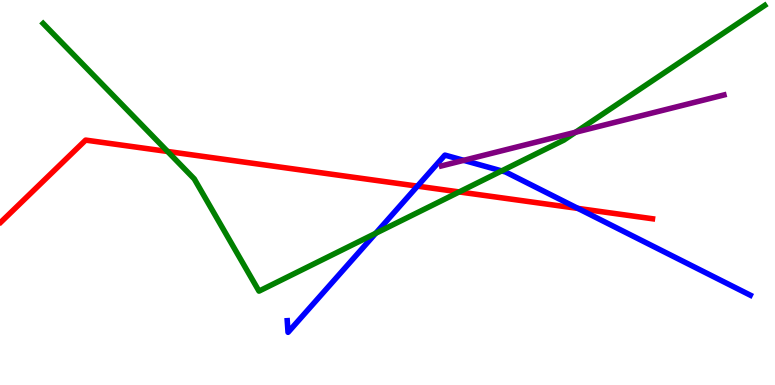[{'lines': ['blue', 'red'], 'intersections': [{'x': 5.39, 'y': 5.17}, {'x': 7.46, 'y': 4.59}]}, {'lines': ['green', 'red'], 'intersections': [{'x': 2.16, 'y': 6.07}, {'x': 5.93, 'y': 5.01}]}, {'lines': ['purple', 'red'], 'intersections': []}, {'lines': ['blue', 'green'], 'intersections': [{'x': 4.85, 'y': 3.94}, {'x': 6.47, 'y': 5.56}]}, {'lines': ['blue', 'purple'], 'intersections': [{'x': 5.98, 'y': 5.84}]}, {'lines': ['green', 'purple'], 'intersections': [{'x': 7.43, 'y': 6.57}]}]